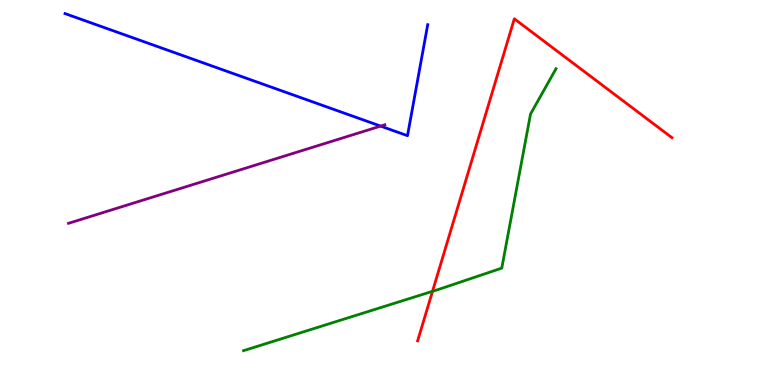[{'lines': ['blue', 'red'], 'intersections': []}, {'lines': ['green', 'red'], 'intersections': [{'x': 5.58, 'y': 2.43}]}, {'lines': ['purple', 'red'], 'intersections': []}, {'lines': ['blue', 'green'], 'intersections': []}, {'lines': ['blue', 'purple'], 'intersections': [{'x': 4.91, 'y': 6.72}]}, {'lines': ['green', 'purple'], 'intersections': []}]